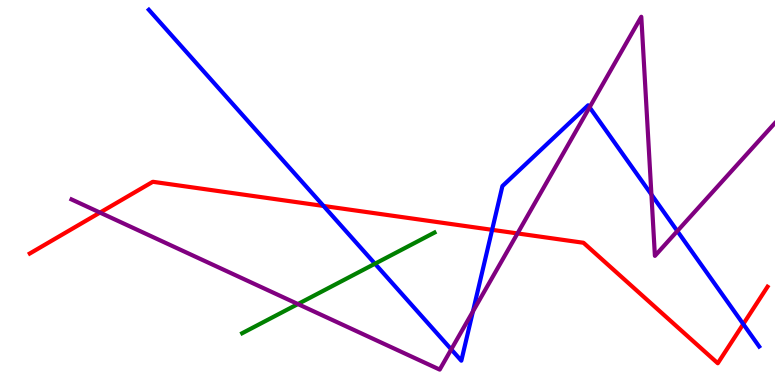[{'lines': ['blue', 'red'], 'intersections': [{'x': 4.17, 'y': 4.65}, {'x': 6.35, 'y': 4.03}, {'x': 9.59, 'y': 1.58}]}, {'lines': ['green', 'red'], 'intersections': []}, {'lines': ['purple', 'red'], 'intersections': [{'x': 1.29, 'y': 4.48}, {'x': 6.68, 'y': 3.94}]}, {'lines': ['blue', 'green'], 'intersections': [{'x': 4.84, 'y': 3.15}]}, {'lines': ['blue', 'purple'], 'intersections': [{'x': 5.82, 'y': 0.925}, {'x': 6.1, 'y': 1.91}, {'x': 7.61, 'y': 7.21}, {'x': 8.41, 'y': 4.95}, {'x': 8.74, 'y': 4.0}]}, {'lines': ['green', 'purple'], 'intersections': [{'x': 3.84, 'y': 2.1}]}]